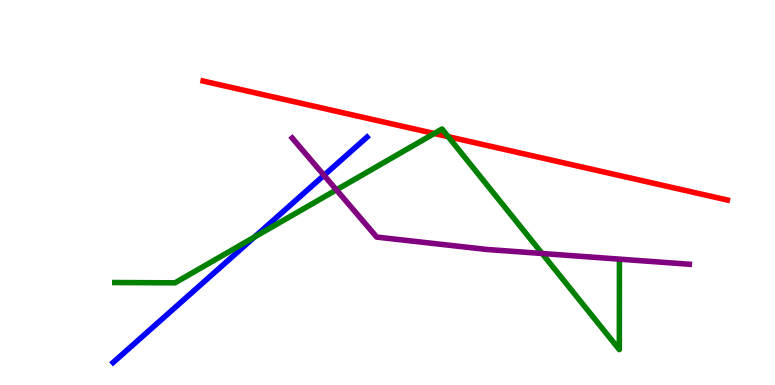[{'lines': ['blue', 'red'], 'intersections': []}, {'lines': ['green', 'red'], 'intersections': [{'x': 5.6, 'y': 6.53}, {'x': 5.78, 'y': 6.45}]}, {'lines': ['purple', 'red'], 'intersections': []}, {'lines': ['blue', 'green'], 'intersections': [{'x': 3.28, 'y': 3.84}]}, {'lines': ['blue', 'purple'], 'intersections': [{'x': 4.18, 'y': 5.45}]}, {'lines': ['green', 'purple'], 'intersections': [{'x': 4.34, 'y': 5.07}, {'x': 6.99, 'y': 3.42}]}]